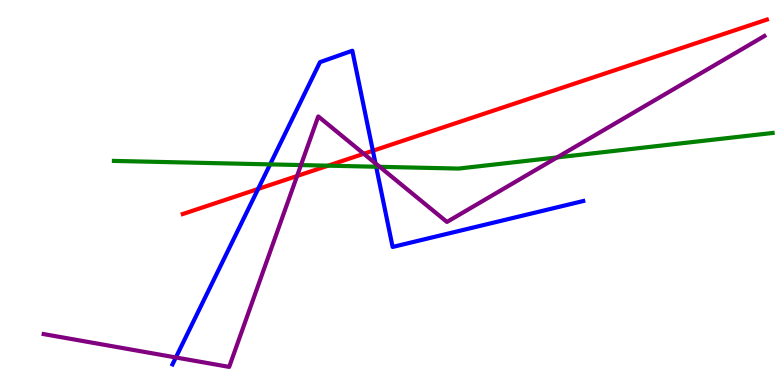[{'lines': ['blue', 'red'], 'intersections': [{'x': 3.33, 'y': 5.09}, {'x': 4.81, 'y': 6.08}]}, {'lines': ['green', 'red'], 'intersections': [{'x': 4.23, 'y': 5.7}]}, {'lines': ['purple', 'red'], 'intersections': [{'x': 3.83, 'y': 5.43}, {'x': 4.69, 'y': 6.01}]}, {'lines': ['blue', 'green'], 'intersections': [{'x': 3.49, 'y': 5.73}, {'x': 4.85, 'y': 5.67}]}, {'lines': ['blue', 'purple'], 'intersections': [{'x': 2.27, 'y': 0.715}, {'x': 4.84, 'y': 5.76}]}, {'lines': ['green', 'purple'], 'intersections': [{'x': 3.88, 'y': 5.71}, {'x': 4.9, 'y': 5.67}, {'x': 7.19, 'y': 5.91}]}]